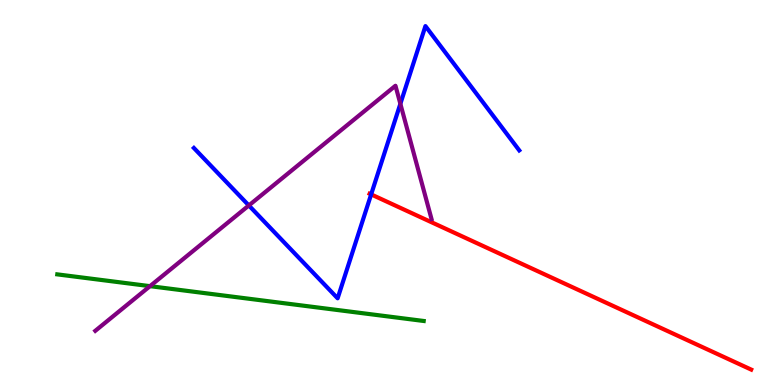[{'lines': ['blue', 'red'], 'intersections': [{'x': 4.79, 'y': 4.95}]}, {'lines': ['green', 'red'], 'intersections': []}, {'lines': ['purple', 'red'], 'intersections': []}, {'lines': ['blue', 'green'], 'intersections': []}, {'lines': ['blue', 'purple'], 'intersections': [{'x': 3.21, 'y': 4.66}, {'x': 5.17, 'y': 7.3}]}, {'lines': ['green', 'purple'], 'intersections': [{'x': 1.94, 'y': 2.57}]}]